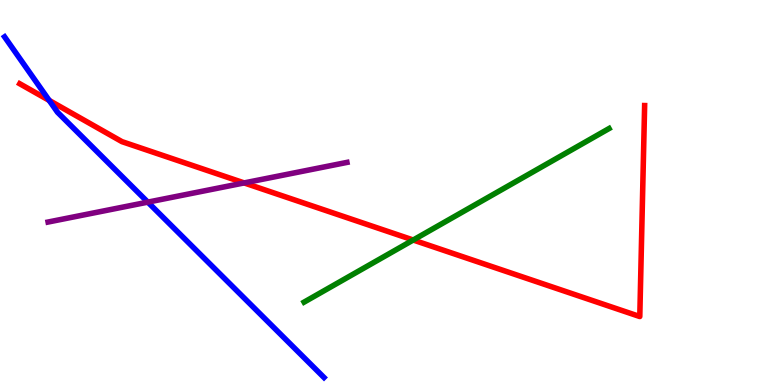[{'lines': ['blue', 'red'], 'intersections': [{'x': 0.635, 'y': 7.39}]}, {'lines': ['green', 'red'], 'intersections': [{'x': 5.33, 'y': 3.77}]}, {'lines': ['purple', 'red'], 'intersections': [{'x': 3.15, 'y': 5.25}]}, {'lines': ['blue', 'green'], 'intersections': []}, {'lines': ['blue', 'purple'], 'intersections': [{'x': 1.91, 'y': 4.75}]}, {'lines': ['green', 'purple'], 'intersections': []}]